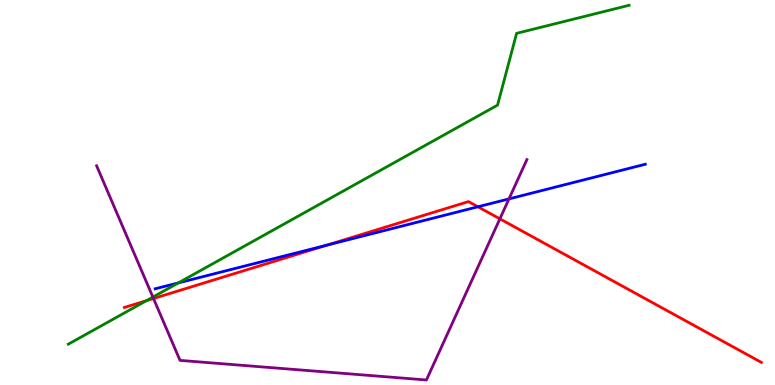[{'lines': ['blue', 'red'], 'intersections': [{'x': 4.22, 'y': 3.63}, {'x': 6.17, 'y': 4.63}]}, {'lines': ['green', 'red'], 'intersections': [{'x': 1.89, 'y': 2.19}]}, {'lines': ['purple', 'red'], 'intersections': [{'x': 1.98, 'y': 2.25}, {'x': 6.45, 'y': 4.32}]}, {'lines': ['blue', 'green'], 'intersections': [{'x': 2.3, 'y': 2.65}]}, {'lines': ['blue', 'purple'], 'intersections': [{'x': 6.57, 'y': 4.83}]}, {'lines': ['green', 'purple'], 'intersections': [{'x': 1.97, 'y': 2.28}]}]